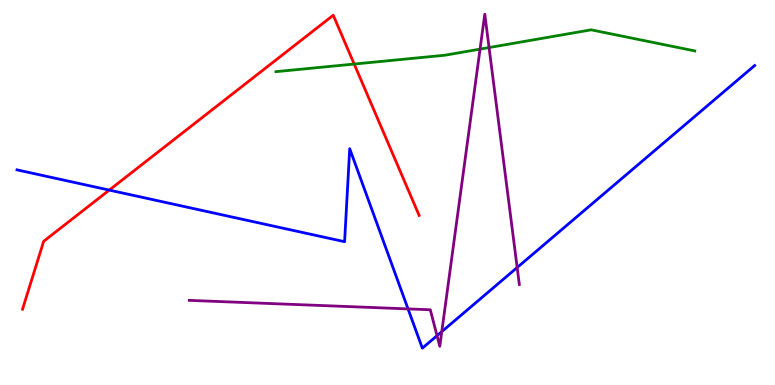[{'lines': ['blue', 'red'], 'intersections': [{'x': 1.41, 'y': 5.06}]}, {'lines': ['green', 'red'], 'intersections': [{'x': 4.57, 'y': 8.34}]}, {'lines': ['purple', 'red'], 'intersections': []}, {'lines': ['blue', 'green'], 'intersections': []}, {'lines': ['blue', 'purple'], 'intersections': [{'x': 5.27, 'y': 1.98}, {'x': 5.64, 'y': 1.28}, {'x': 5.7, 'y': 1.39}, {'x': 6.67, 'y': 3.05}]}, {'lines': ['green', 'purple'], 'intersections': [{'x': 6.19, 'y': 8.72}, {'x': 6.31, 'y': 8.76}]}]